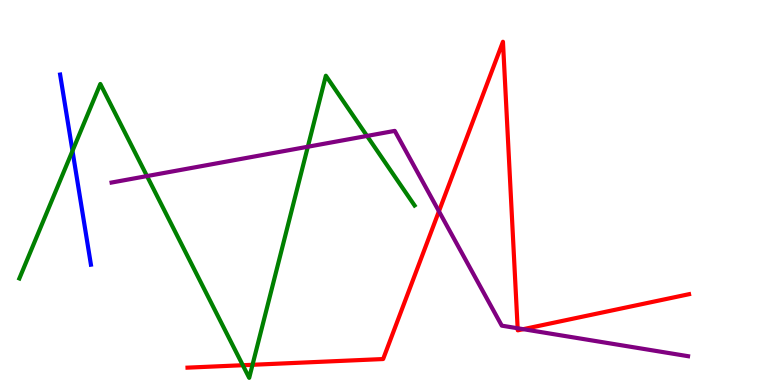[{'lines': ['blue', 'red'], 'intersections': []}, {'lines': ['green', 'red'], 'intersections': [{'x': 3.13, 'y': 0.514}, {'x': 3.26, 'y': 0.525}]}, {'lines': ['purple', 'red'], 'intersections': [{'x': 5.66, 'y': 4.51}, {'x': 6.68, 'y': 1.47}, {'x': 6.75, 'y': 1.45}]}, {'lines': ['blue', 'green'], 'intersections': [{'x': 0.935, 'y': 6.08}]}, {'lines': ['blue', 'purple'], 'intersections': []}, {'lines': ['green', 'purple'], 'intersections': [{'x': 1.9, 'y': 5.43}, {'x': 3.97, 'y': 6.19}, {'x': 4.74, 'y': 6.47}]}]